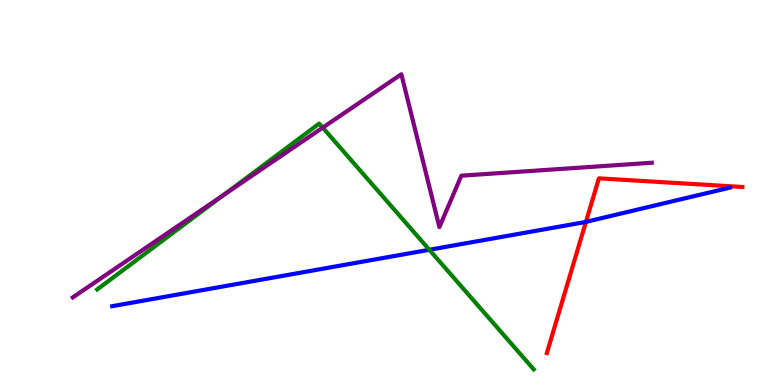[{'lines': ['blue', 'red'], 'intersections': [{'x': 7.56, 'y': 4.24}]}, {'lines': ['green', 'red'], 'intersections': []}, {'lines': ['purple', 'red'], 'intersections': []}, {'lines': ['blue', 'green'], 'intersections': [{'x': 5.54, 'y': 3.51}]}, {'lines': ['blue', 'purple'], 'intersections': []}, {'lines': ['green', 'purple'], 'intersections': [{'x': 2.89, 'y': 4.94}, {'x': 4.16, 'y': 6.68}]}]